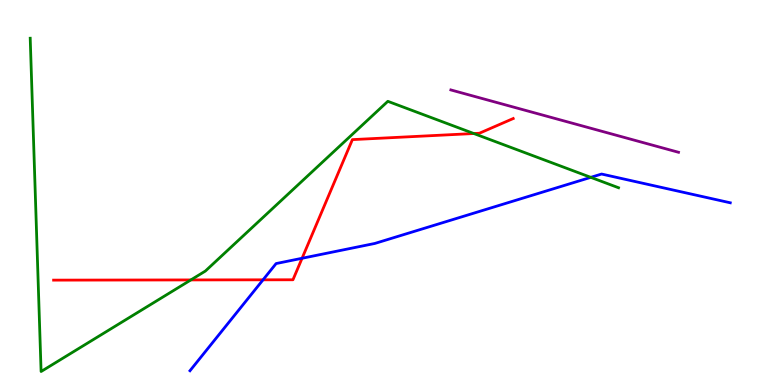[{'lines': ['blue', 'red'], 'intersections': [{'x': 3.39, 'y': 2.73}, {'x': 3.9, 'y': 3.29}]}, {'lines': ['green', 'red'], 'intersections': [{'x': 2.46, 'y': 2.73}, {'x': 6.11, 'y': 6.53}]}, {'lines': ['purple', 'red'], 'intersections': []}, {'lines': ['blue', 'green'], 'intersections': [{'x': 7.62, 'y': 5.39}]}, {'lines': ['blue', 'purple'], 'intersections': []}, {'lines': ['green', 'purple'], 'intersections': []}]